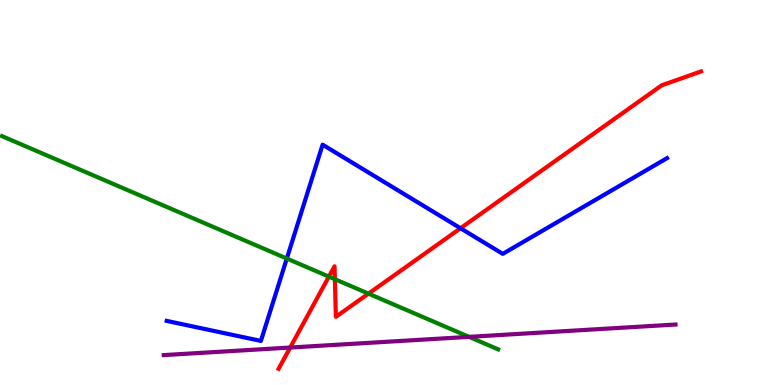[{'lines': ['blue', 'red'], 'intersections': [{'x': 5.94, 'y': 4.07}]}, {'lines': ['green', 'red'], 'intersections': [{'x': 4.24, 'y': 2.81}, {'x': 4.32, 'y': 2.75}, {'x': 4.75, 'y': 2.37}]}, {'lines': ['purple', 'red'], 'intersections': [{'x': 3.74, 'y': 0.973}]}, {'lines': ['blue', 'green'], 'intersections': [{'x': 3.7, 'y': 3.28}]}, {'lines': ['blue', 'purple'], 'intersections': []}, {'lines': ['green', 'purple'], 'intersections': [{'x': 6.05, 'y': 1.25}]}]